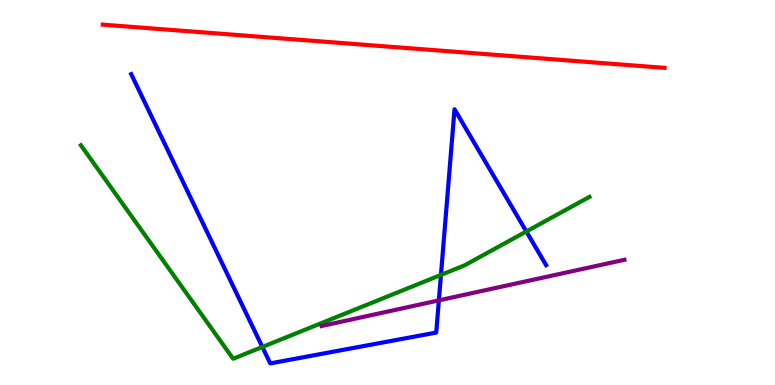[{'lines': ['blue', 'red'], 'intersections': []}, {'lines': ['green', 'red'], 'intersections': []}, {'lines': ['purple', 'red'], 'intersections': []}, {'lines': ['blue', 'green'], 'intersections': [{'x': 3.39, 'y': 0.988}, {'x': 5.69, 'y': 2.86}, {'x': 6.79, 'y': 3.99}]}, {'lines': ['blue', 'purple'], 'intersections': [{'x': 5.66, 'y': 2.2}]}, {'lines': ['green', 'purple'], 'intersections': []}]